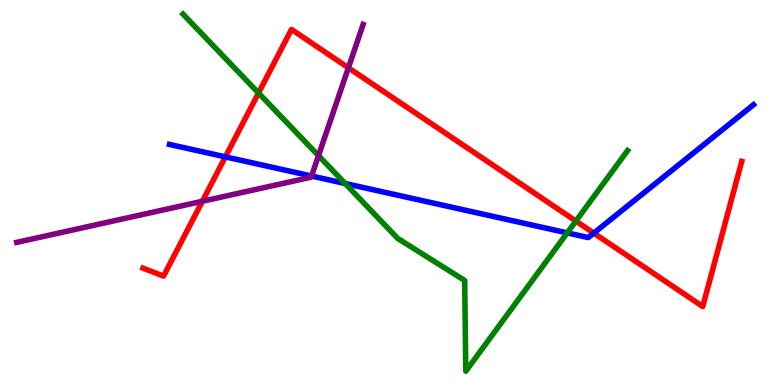[{'lines': ['blue', 'red'], 'intersections': [{'x': 2.91, 'y': 5.93}, {'x': 7.66, 'y': 3.95}]}, {'lines': ['green', 'red'], 'intersections': [{'x': 3.34, 'y': 7.58}, {'x': 7.43, 'y': 4.26}]}, {'lines': ['purple', 'red'], 'intersections': [{'x': 2.61, 'y': 4.77}, {'x': 4.5, 'y': 8.24}]}, {'lines': ['blue', 'green'], 'intersections': [{'x': 4.45, 'y': 5.23}, {'x': 7.32, 'y': 3.95}]}, {'lines': ['blue', 'purple'], 'intersections': [{'x': 4.02, 'y': 5.43}]}, {'lines': ['green', 'purple'], 'intersections': [{'x': 4.11, 'y': 5.96}]}]